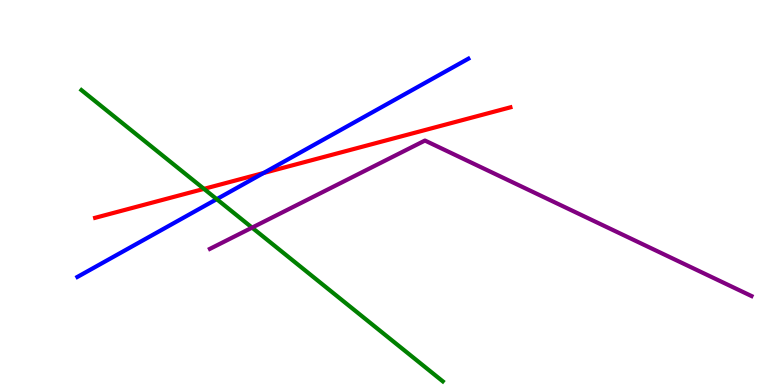[{'lines': ['blue', 'red'], 'intersections': [{'x': 3.4, 'y': 5.51}]}, {'lines': ['green', 'red'], 'intersections': [{'x': 2.63, 'y': 5.09}]}, {'lines': ['purple', 'red'], 'intersections': []}, {'lines': ['blue', 'green'], 'intersections': [{'x': 2.8, 'y': 4.83}]}, {'lines': ['blue', 'purple'], 'intersections': []}, {'lines': ['green', 'purple'], 'intersections': [{'x': 3.25, 'y': 4.09}]}]